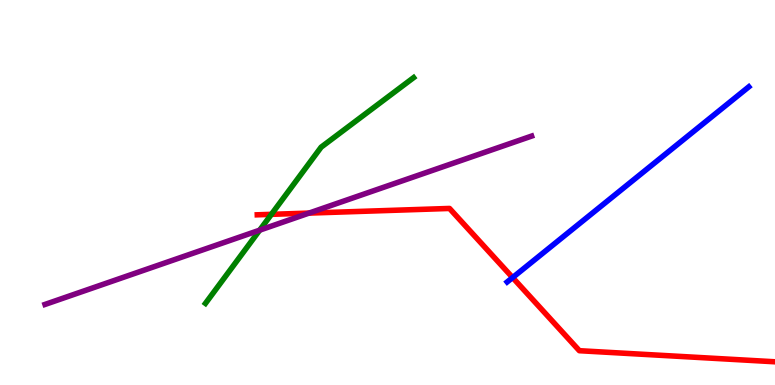[{'lines': ['blue', 'red'], 'intersections': [{'x': 6.61, 'y': 2.79}]}, {'lines': ['green', 'red'], 'intersections': [{'x': 3.5, 'y': 4.43}]}, {'lines': ['purple', 'red'], 'intersections': [{'x': 3.99, 'y': 4.47}]}, {'lines': ['blue', 'green'], 'intersections': []}, {'lines': ['blue', 'purple'], 'intersections': []}, {'lines': ['green', 'purple'], 'intersections': [{'x': 3.35, 'y': 4.02}]}]